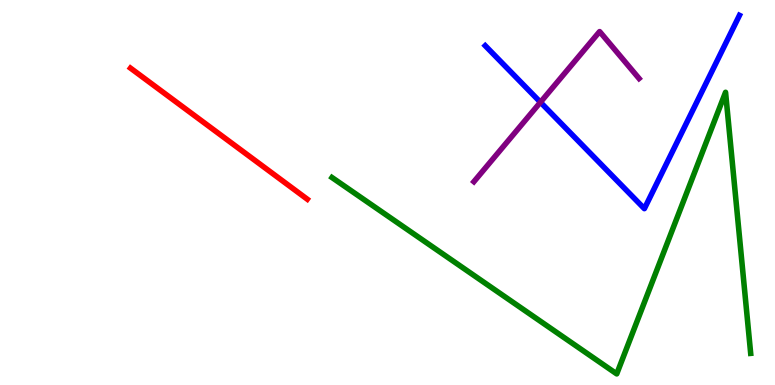[{'lines': ['blue', 'red'], 'intersections': []}, {'lines': ['green', 'red'], 'intersections': []}, {'lines': ['purple', 'red'], 'intersections': []}, {'lines': ['blue', 'green'], 'intersections': []}, {'lines': ['blue', 'purple'], 'intersections': [{'x': 6.97, 'y': 7.34}]}, {'lines': ['green', 'purple'], 'intersections': []}]